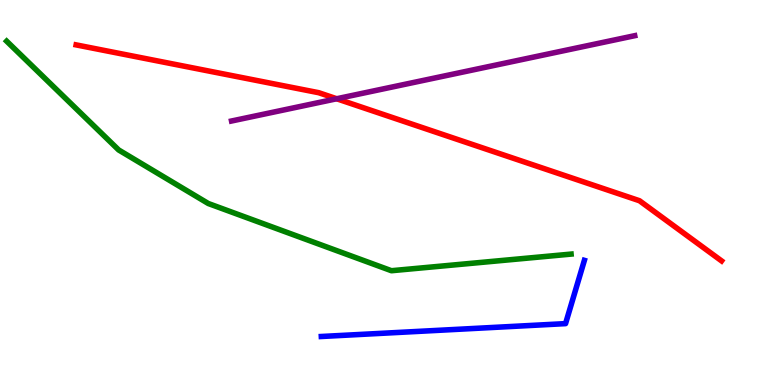[{'lines': ['blue', 'red'], 'intersections': []}, {'lines': ['green', 'red'], 'intersections': []}, {'lines': ['purple', 'red'], 'intersections': [{'x': 4.34, 'y': 7.43}]}, {'lines': ['blue', 'green'], 'intersections': []}, {'lines': ['blue', 'purple'], 'intersections': []}, {'lines': ['green', 'purple'], 'intersections': []}]